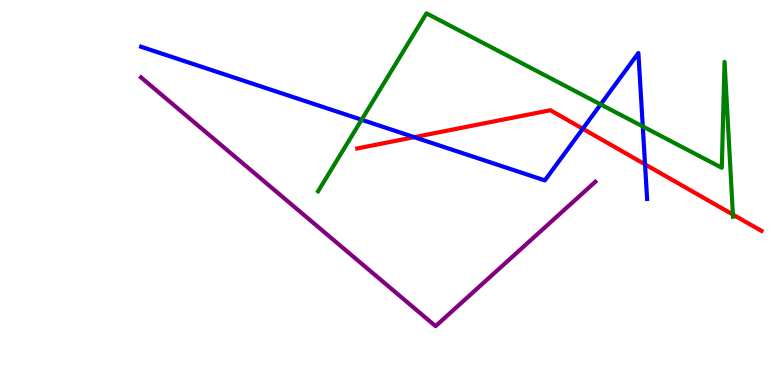[{'lines': ['blue', 'red'], 'intersections': [{'x': 5.35, 'y': 6.44}, {'x': 7.52, 'y': 6.66}, {'x': 8.32, 'y': 5.73}]}, {'lines': ['green', 'red'], 'intersections': [{'x': 9.46, 'y': 4.43}]}, {'lines': ['purple', 'red'], 'intersections': []}, {'lines': ['blue', 'green'], 'intersections': [{'x': 4.67, 'y': 6.89}, {'x': 7.75, 'y': 7.29}, {'x': 8.29, 'y': 6.72}]}, {'lines': ['blue', 'purple'], 'intersections': []}, {'lines': ['green', 'purple'], 'intersections': []}]